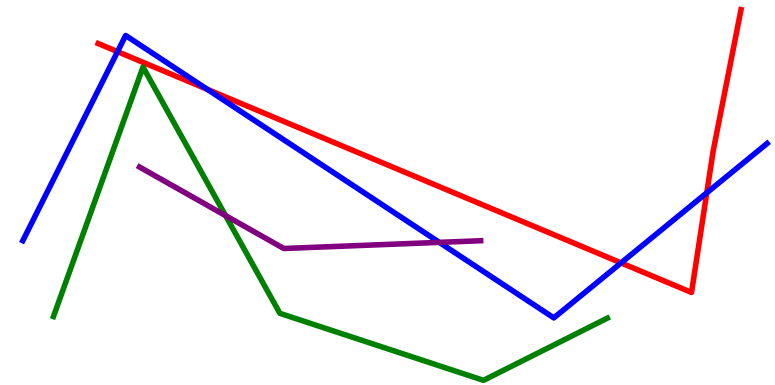[{'lines': ['blue', 'red'], 'intersections': [{'x': 1.52, 'y': 8.66}, {'x': 2.67, 'y': 7.68}, {'x': 8.01, 'y': 3.17}, {'x': 9.12, 'y': 4.99}]}, {'lines': ['green', 'red'], 'intersections': []}, {'lines': ['purple', 'red'], 'intersections': []}, {'lines': ['blue', 'green'], 'intersections': []}, {'lines': ['blue', 'purple'], 'intersections': [{'x': 5.67, 'y': 3.7}]}, {'lines': ['green', 'purple'], 'intersections': [{'x': 2.91, 'y': 4.4}]}]